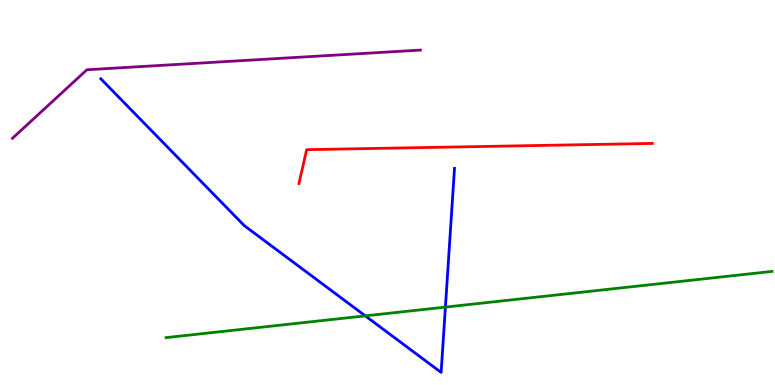[{'lines': ['blue', 'red'], 'intersections': []}, {'lines': ['green', 'red'], 'intersections': []}, {'lines': ['purple', 'red'], 'intersections': []}, {'lines': ['blue', 'green'], 'intersections': [{'x': 4.71, 'y': 1.8}, {'x': 5.75, 'y': 2.02}]}, {'lines': ['blue', 'purple'], 'intersections': []}, {'lines': ['green', 'purple'], 'intersections': []}]